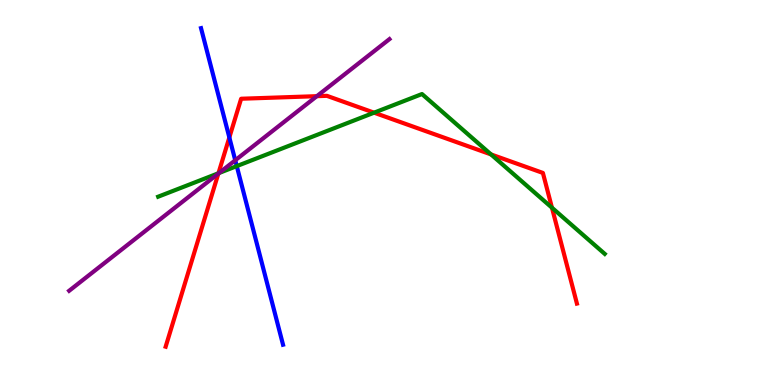[{'lines': ['blue', 'red'], 'intersections': [{'x': 2.96, 'y': 6.43}]}, {'lines': ['green', 'red'], 'intersections': [{'x': 2.82, 'y': 5.5}, {'x': 4.83, 'y': 7.07}, {'x': 6.34, 'y': 5.99}, {'x': 7.12, 'y': 4.61}]}, {'lines': ['purple', 'red'], 'intersections': [{'x': 2.82, 'y': 5.49}, {'x': 4.09, 'y': 7.5}]}, {'lines': ['blue', 'green'], 'intersections': [{'x': 3.06, 'y': 5.69}]}, {'lines': ['blue', 'purple'], 'intersections': [{'x': 3.04, 'y': 5.84}]}, {'lines': ['green', 'purple'], 'intersections': [{'x': 2.83, 'y': 5.51}]}]